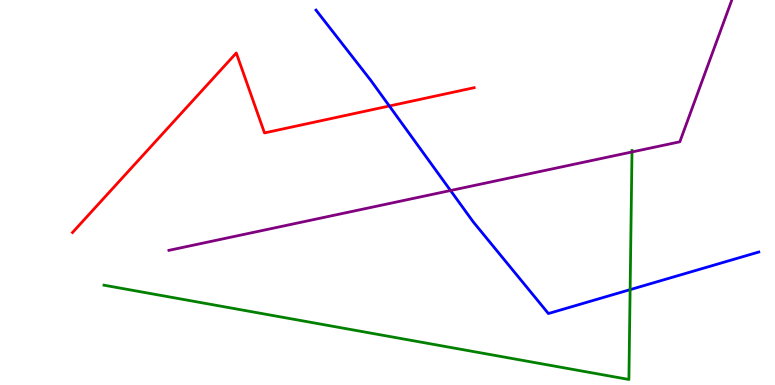[{'lines': ['blue', 'red'], 'intersections': [{'x': 5.02, 'y': 7.25}]}, {'lines': ['green', 'red'], 'intersections': []}, {'lines': ['purple', 'red'], 'intersections': []}, {'lines': ['blue', 'green'], 'intersections': [{'x': 8.13, 'y': 2.48}]}, {'lines': ['blue', 'purple'], 'intersections': [{'x': 5.81, 'y': 5.05}]}, {'lines': ['green', 'purple'], 'intersections': [{'x': 8.15, 'y': 6.05}]}]